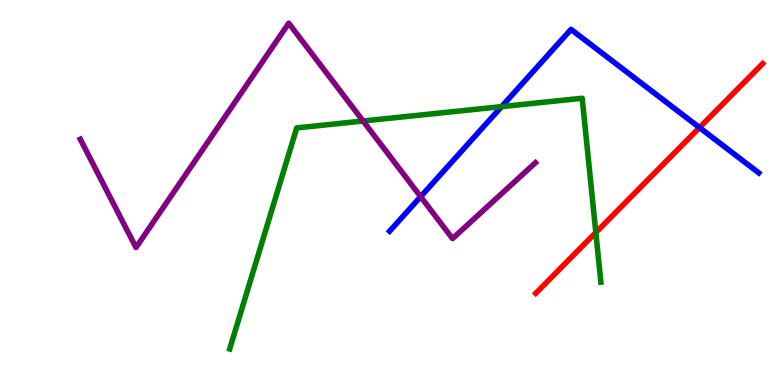[{'lines': ['blue', 'red'], 'intersections': [{'x': 9.03, 'y': 6.69}]}, {'lines': ['green', 'red'], 'intersections': [{'x': 7.69, 'y': 3.96}]}, {'lines': ['purple', 'red'], 'intersections': []}, {'lines': ['blue', 'green'], 'intersections': [{'x': 6.47, 'y': 7.23}]}, {'lines': ['blue', 'purple'], 'intersections': [{'x': 5.43, 'y': 4.89}]}, {'lines': ['green', 'purple'], 'intersections': [{'x': 4.69, 'y': 6.86}]}]